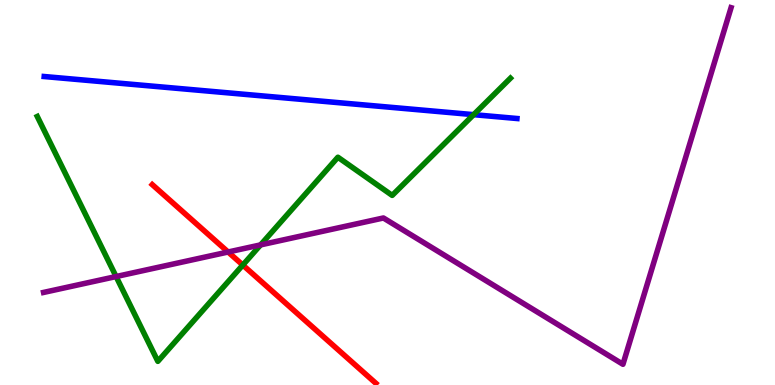[{'lines': ['blue', 'red'], 'intersections': []}, {'lines': ['green', 'red'], 'intersections': [{'x': 3.13, 'y': 3.12}]}, {'lines': ['purple', 'red'], 'intersections': [{'x': 2.94, 'y': 3.45}]}, {'lines': ['blue', 'green'], 'intersections': [{'x': 6.11, 'y': 7.02}]}, {'lines': ['blue', 'purple'], 'intersections': []}, {'lines': ['green', 'purple'], 'intersections': [{'x': 1.5, 'y': 2.82}, {'x': 3.36, 'y': 3.64}]}]